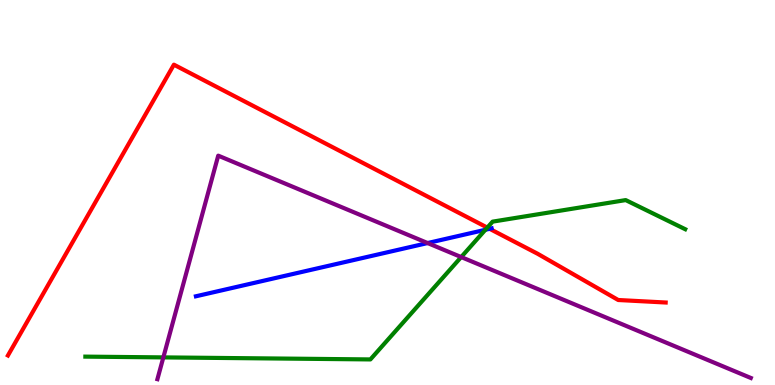[{'lines': ['blue', 'red'], 'intersections': [{'x': 6.32, 'y': 4.06}]}, {'lines': ['green', 'red'], 'intersections': [{'x': 6.29, 'y': 4.09}]}, {'lines': ['purple', 'red'], 'intersections': []}, {'lines': ['blue', 'green'], 'intersections': [{'x': 6.26, 'y': 4.03}]}, {'lines': ['blue', 'purple'], 'intersections': [{'x': 5.52, 'y': 3.69}]}, {'lines': ['green', 'purple'], 'intersections': [{'x': 2.11, 'y': 0.717}, {'x': 5.95, 'y': 3.32}]}]